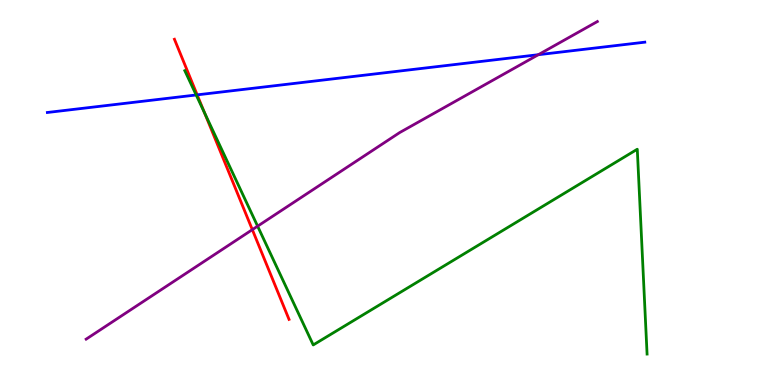[{'lines': ['blue', 'red'], 'intersections': [{'x': 2.54, 'y': 7.54}]}, {'lines': ['green', 'red'], 'intersections': [{'x': 2.64, 'y': 7.07}]}, {'lines': ['purple', 'red'], 'intersections': [{'x': 3.26, 'y': 4.03}]}, {'lines': ['blue', 'green'], 'intersections': [{'x': 2.53, 'y': 7.53}]}, {'lines': ['blue', 'purple'], 'intersections': [{'x': 6.95, 'y': 8.58}]}, {'lines': ['green', 'purple'], 'intersections': [{'x': 3.32, 'y': 4.13}]}]